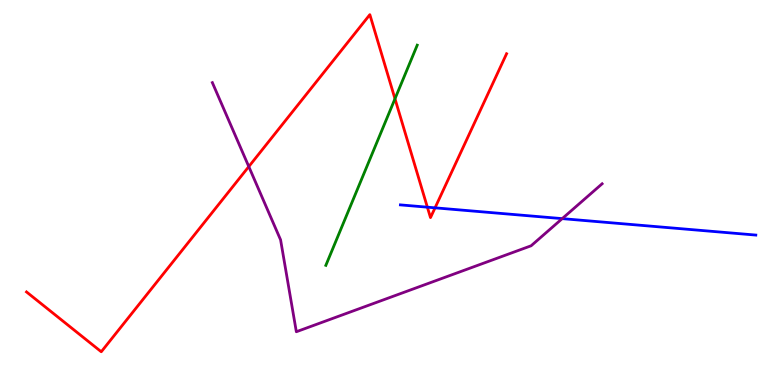[{'lines': ['blue', 'red'], 'intersections': [{'x': 5.51, 'y': 4.62}, {'x': 5.61, 'y': 4.6}]}, {'lines': ['green', 'red'], 'intersections': [{'x': 5.1, 'y': 7.43}]}, {'lines': ['purple', 'red'], 'intersections': [{'x': 3.21, 'y': 5.67}]}, {'lines': ['blue', 'green'], 'intersections': []}, {'lines': ['blue', 'purple'], 'intersections': [{'x': 7.25, 'y': 4.32}]}, {'lines': ['green', 'purple'], 'intersections': []}]